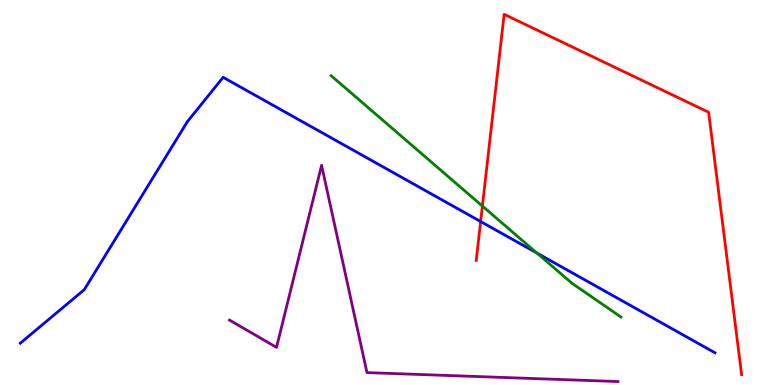[{'lines': ['blue', 'red'], 'intersections': [{'x': 6.2, 'y': 4.25}]}, {'lines': ['green', 'red'], 'intersections': [{'x': 6.22, 'y': 4.65}]}, {'lines': ['purple', 'red'], 'intersections': []}, {'lines': ['blue', 'green'], 'intersections': [{'x': 6.93, 'y': 3.43}]}, {'lines': ['blue', 'purple'], 'intersections': []}, {'lines': ['green', 'purple'], 'intersections': []}]